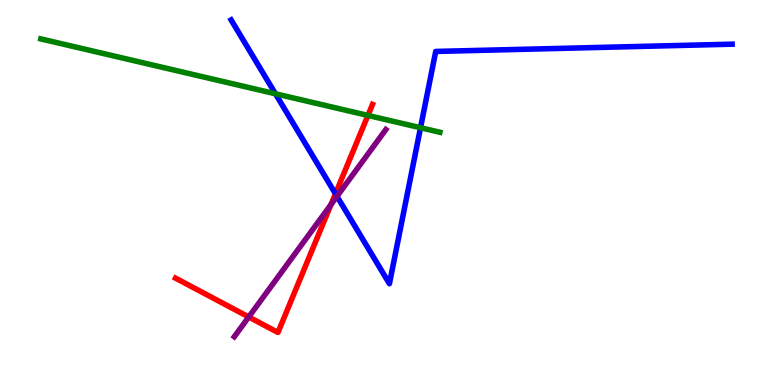[{'lines': ['blue', 'red'], 'intersections': [{'x': 4.33, 'y': 4.97}]}, {'lines': ['green', 'red'], 'intersections': [{'x': 4.75, 'y': 7.0}]}, {'lines': ['purple', 'red'], 'intersections': [{'x': 3.21, 'y': 1.77}, {'x': 4.27, 'y': 4.69}]}, {'lines': ['blue', 'green'], 'intersections': [{'x': 3.55, 'y': 7.56}, {'x': 5.43, 'y': 6.68}]}, {'lines': ['blue', 'purple'], 'intersections': [{'x': 4.35, 'y': 4.9}]}, {'lines': ['green', 'purple'], 'intersections': []}]